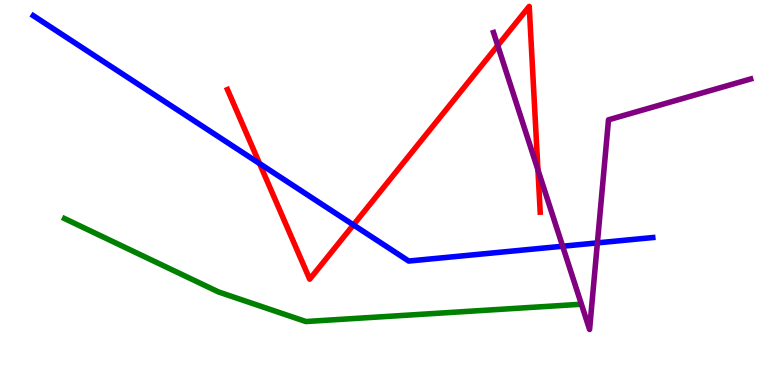[{'lines': ['blue', 'red'], 'intersections': [{'x': 3.35, 'y': 5.75}, {'x': 4.56, 'y': 4.16}]}, {'lines': ['green', 'red'], 'intersections': []}, {'lines': ['purple', 'red'], 'intersections': [{'x': 6.42, 'y': 8.82}, {'x': 6.94, 'y': 5.59}]}, {'lines': ['blue', 'green'], 'intersections': []}, {'lines': ['blue', 'purple'], 'intersections': [{'x': 7.26, 'y': 3.6}, {'x': 7.71, 'y': 3.69}]}, {'lines': ['green', 'purple'], 'intersections': []}]